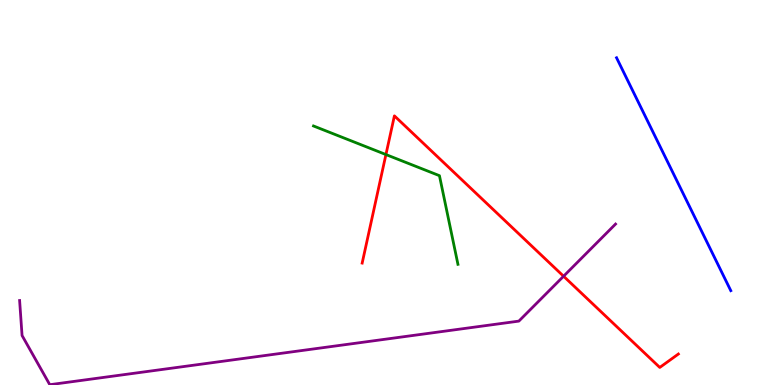[{'lines': ['blue', 'red'], 'intersections': []}, {'lines': ['green', 'red'], 'intersections': [{'x': 4.98, 'y': 5.99}]}, {'lines': ['purple', 'red'], 'intersections': [{'x': 7.27, 'y': 2.83}]}, {'lines': ['blue', 'green'], 'intersections': []}, {'lines': ['blue', 'purple'], 'intersections': []}, {'lines': ['green', 'purple'], 'intersections': []}]